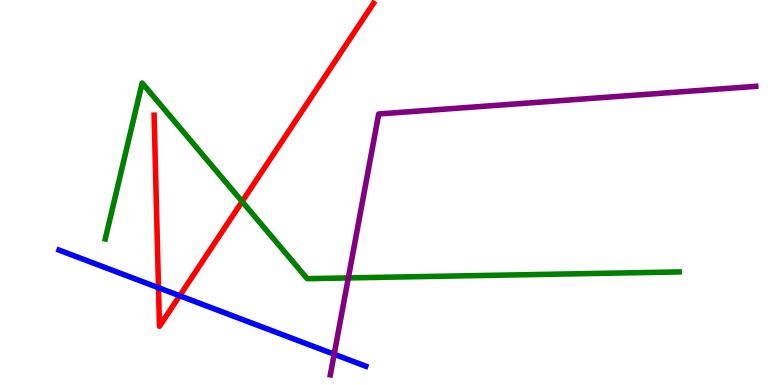[{'lines': ['blue', 'red'], 'intersections': [{'x': 2.05, 'y': 2.53}, {'x': 2.32, 'y': 2.32}]}, {'lines': ['green', 'red'], 'intersections': [{'x': 3.12, 'y': 4.77}]}, {'lines': ['purple', 'red'], 'intersections': []}, {'lines': ['blue', 'green'], 'intersections': []}, {'lines': ['blue', 'purple'], 'intersections': [{'x': 4.31, 'y': 0.799}]}, {'lines': ['green', 'purple'], 'intersections': [{'x': 4.49, 'y': 2.78}]}]